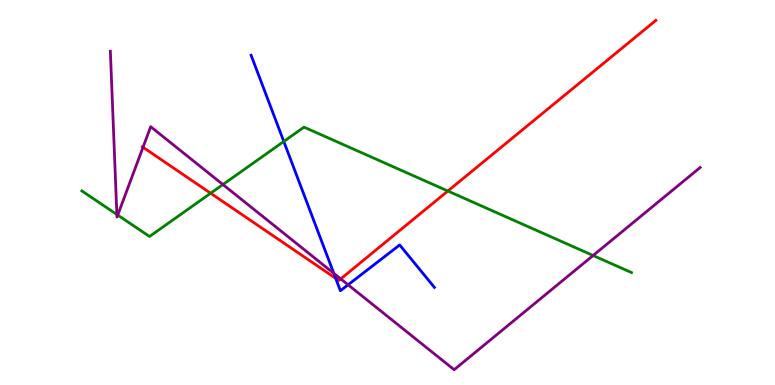[{'lines': ['blue', 'red'], 'intersections': [{'x': 4.33, 'y': 2.77}]}, {'lines': ['green', 'red'], 'intersections': [{'x': 2.72, 'y': 4.98}, {'x': 5.78, 'y': 5.04}]}, {'lines': ['purple', 'red'], 'intersections': [{'x': 1.85, 'y': 6.18}, {'x': 4.4, 'y': 2.76}]}, {'lines': ['blue', 'green'], 'intersections': [{'x': 3.66, 'y': 6.33}]}, {'lines': ['blue', 'purple'], 'intersections': [{'x': 4.31, 'y': 2.9}, {'x': 4.49, 'y': 2.6}]}, {'lines': ['green', 'purple'], 'intersections': [{'x': 1.51, 'y': 4.43}, {'x': 1.52, 'y': 4.41}, {'x': 2.88, 'y': 5.21}, {'x': 7.65, 'y': 3.36}]}]